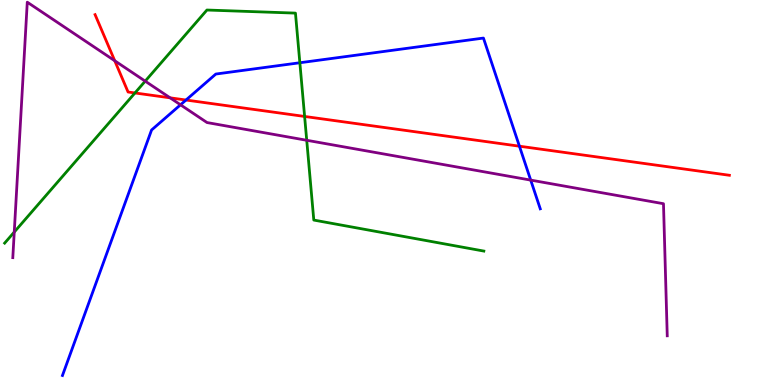[{'lines': ['blue', 'red'], 'intersections': [{'x': 2.4, 'y': 7.4}, {'x': 6.7, 'y': 6.2}]}, {'lines': ['green', 'red'], 'intersections': [{'x': 1.74, 'y': 7.59}, {'x': 3.93, 'y': 6.98}]}, {'lines': ['purple', 'red'], 'intersections': [{'x': 1.48, 'y': 8.42}, {'x': 2.19, 'y': 7.46}]}, {'lines': ['blue', 'green'], 'intersections': [{'x': 3.87, 'y': 8.37}]}, {'lines': ['blue', 'purple'], 'intersections': [{'x': 2.33, 'y': 7.28}, {'x': 6.85, 'y': 5.32}]}, {'lines': ['green', 'purple'], 'intersections': [{'x': 0.184, 'y': 3.97}, {'x': 1.87, 'y': 7.89}, {'x': 3.96, 'y': 6.36}]}]